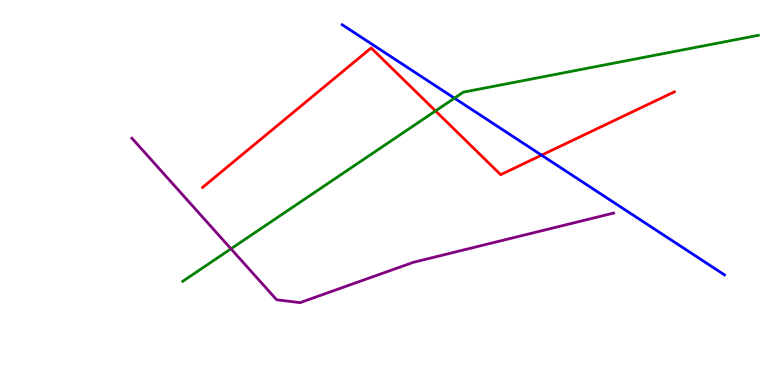[{'lines': ['blue', 'red'], 'intersections': [{'x': 6.99, 'y': 5.97}]}, {'lines': ['green', 'red'], 'intersections': [{'x': 5.62, 'y': 7.12}]}, {'lines': ['purple', 'red'], 'intersections': []}, {'lines': ['blue', 'green'], 'intersections': [{'x': 5.86, 'y': 7.45}]}, {'lines': ['blue', 'purple'], 'intersections': []}, {'lines': ['green', 'purple'], 'intersections': [{'x': 2.98, 'y': 3.54}]}]